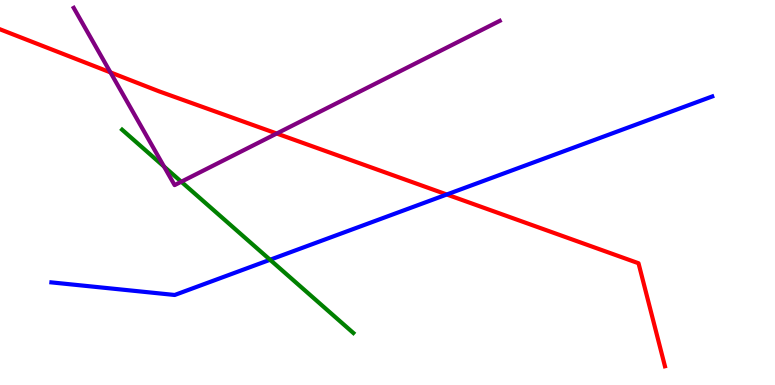[{'lines': ['blue', 'red'], 'intersections': [{'x': 5.76, 'y': 4.95}]}, {'lines': ['green', 'red'], 'intersections': []}, {'lines': ['purple', 'red'], 'intersections': [{'x': 1.42, 'y': 8.12}, {'x': 3.57, 'y': 6.53}]}, {'lines': ['blue', 'green'], 'intersections': [{'x': 3.48, 'y': 3.25}]}, {'lines': ['blue', 'purple'], 'intersections': []}, {'lines': ['green', 'purple'], 'intersections': [{'x': 2.12, 'y': 5.67}, {'x': 2.34, 'y': 5.28}]}]